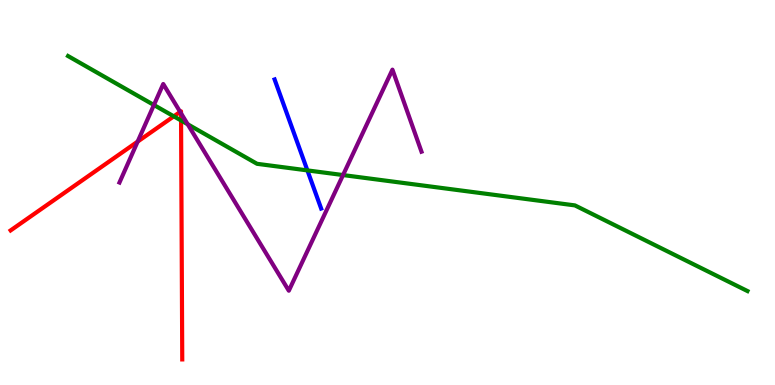[{'lines': ['blue', 'red'], 'intersections': []}, {'lines': ['green', 'red'], 'intersections': [{'x': 2.24, 'y': 6.98}, {'x': 2.34, 'y': 6.87}]}, {'lines': ['purple', 'red'], 'intersections': [{'x': 1.78, 'y': 6.32}, {'x': 2.32, 'y': 7.09}, {'x': 2.34, 'y': 7.06}]}, {'lines': ['blue', 'green'], 'intersections': [{'x': 3.97, 'y': 5.57}]}, {'lines': ['blue', 'purple'], 'intersections': []}, {'lines': ['green', 'purple'], 'intersections': [{'x': 1.99, 'y': 7.27}, {'x': 2.42, 'y': 6.77}, {'x': 4.43, 'y': 5.45}]}]